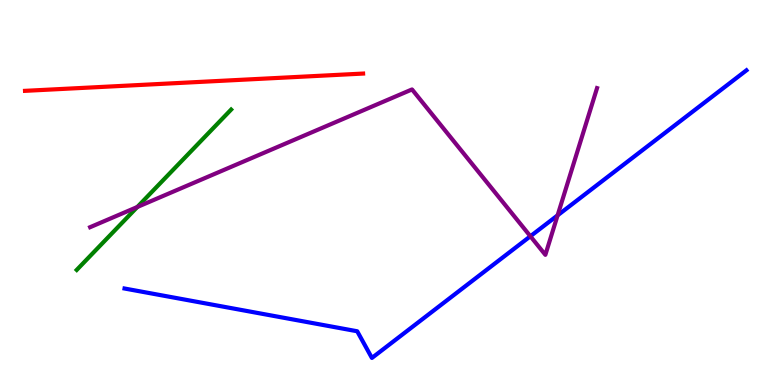[{'lines': ['blue', 'red'], 'intersections': []}, {'lines': ['green', 'red'], 'intersections': []}, {'lines': ['purple', 'red'], 'intersections': []}, {'lines': ['blue', 'green'], 'intersections': []}, {'lines': ['blue', 'purple'], 'intersections': [{'x': 6.84, 'y': 3.86}, {'x': 7.19, 'y': 4.41}]}, {'lines': ['green', 'purple'], 'intersections': [{'x': 1.77, 'y': 4.62}]}]